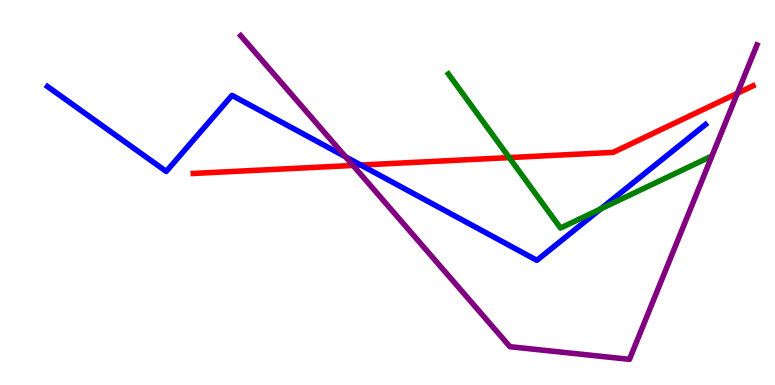[{'lines': ['blue', 'red'], 'intersections': [{'x': 4.66, 'y': 5.71}]}, {'lines': ['green', 'red'], 'intersections': [{'x': 6.57, 'y': 5.91}]}, {'lines': ['purple', 'red'], 'intersections': [{'x': 4.56, 'y': 5.7}, {'x': 9.51, 'y': 7.58}]}, {'lines': ['blue', 'green'], 'intersections': [{'x': 7.75, 'y': 4.57}]}, {'lines': ['blue', 'purple'], 'intersections': [{'x': 4.46, 'y': 5.93}]}, {'lines': ['green', 'purple'], 'intersections': []}]